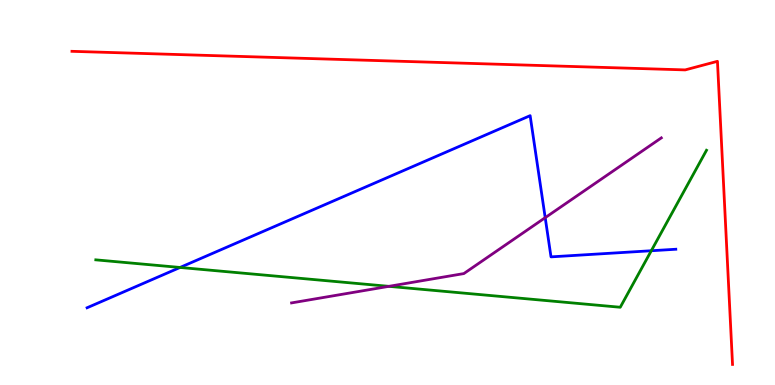[{'lines': ['blue', 'red'], 'intersections': []}, {'lines': ['green', 'red'], 'intersections': []}, {'lines': ['purple', 'red'], 'intersections': []}, {'lines': ['blue', 'green'], 'intersections': [{'x': 2.32, 'y': 3.05}, {'x': 8.4, 'y': 3.49}]}, {'lines': ['blue', 'purple'], 'intersections': [{'x': 7.03, 'y': 4.35}]}, {'lines': ['green', 'purple'], 'intersections': [{'x': 5.02, 'y': 2.56}]}]